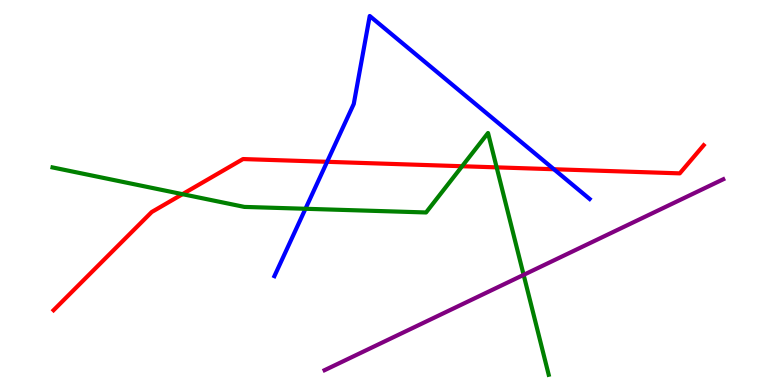[{'lines': ['blue', 'red'], 'intersections': [{'x': 4.22, 'y': 5.8}, {'x': 7.15, 'y': 5.6}]}, {'lines': ['green', 'red'], 'intersections': [{'x': 2.35, 'y': 4.96}, {'x': 5.96, 'y': 5.68}, {'x': 6.41, 'y': 5.65}]}, {'lines': ['purple', 'red'], 'intersections': []}, {'lines': ['blue', 'green'], 'intersections': [{'x': 3.94, 'y': 4.58}]}, {'lines': ['blue', 'purple'], 'intersections': []}, {'lines': ['green', 'purple'], 'intersections': [{'x': 6.76, 'y': 2.86}]}]